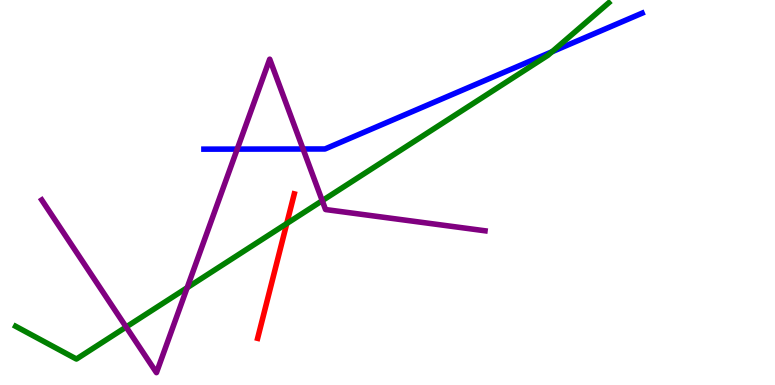[{'lines': ['blue', 'red'], 'intersections': []}, {'lines': ['green', 'red'], 'intersections': [{'x': 3.7, 'y': 4.19}]}, {'lines': ['purple', 'red'], 'intersections': []}, {'lines': ['blue', 'green'], 'intersections': [{'x': 7.12, 'y': 8.66}]}, {'lines': ['blue', 'purple'], 'intersections': [{'x': 3.06, 'y': 6.13}, {'x': 3.91, 'y': 6.13}]}, {'lines': ['green', 'purple'], 'intersections': [{'x': 1.63, 'y': 1.51}, {'x': 2.41, 'y': 2.53}, {'x': 4.16, 'y': 4.79}]}]